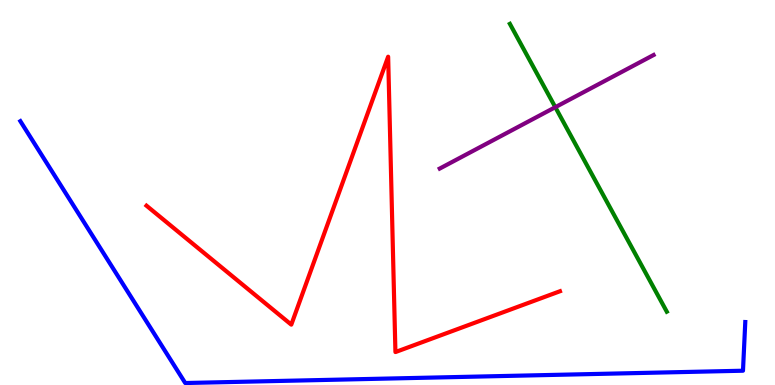[{'lines': ['blue', 'red'], 'intersections': []}, {'lines': ['green', 'red'], 'intersections': []}, {'lines': ['purple', 'red'], 'intersections': []}, {'lines': ['blue', 'green'], 'intersections': []}, {'lines': ['blue', 'purple'], 'intersections': []}, {'lines': ['green', 'purple'], 'intersections': [{'x': 7.17, 'y': 7.22}]}]